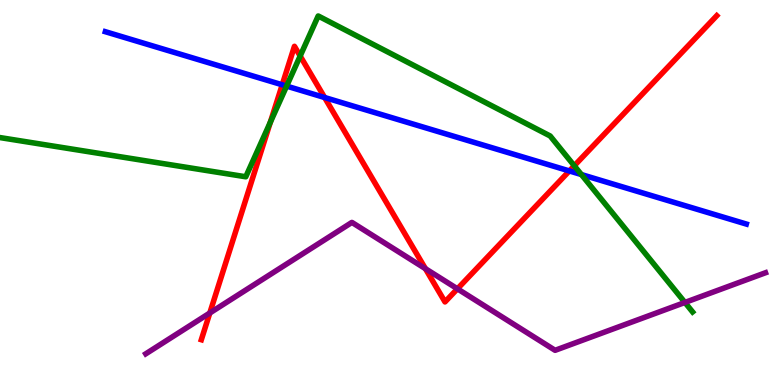[{'lines': ['blue', 'red'], 'intersections': [{'x': 3.64, 'y': 7.8}, {'x': 4.19, 'y': 7.47}, {'x': 7.35, 'y': 5.56}]}, {'lines': ['green', 'red'], 'intersections': [{'x': 3.49, 'y': 6.83}, {'x': 3.87, 'y': 8.55}, {'x': 7.41, 'y': 5.69}]}, {'lines': ['purple', 'red'], 'intersections': [{'x': 2.71, 'y': 1.87}, {'x': 5.49, 'y': 3.02}, {'x': 5.9, 'y': 2.5}]}, {'lines': ['blue', 'green'], 'intersections': [{'x': 3.7, 'y': 7.76}, {'x': 7.5, 'y': 5.47}]}, {'lines': ['blue', 'purple'], 'intersections': []}, {'lines': ['green', 'purple'], 'intersections': [{'x': 8.84, 'y': 2.14}]}]